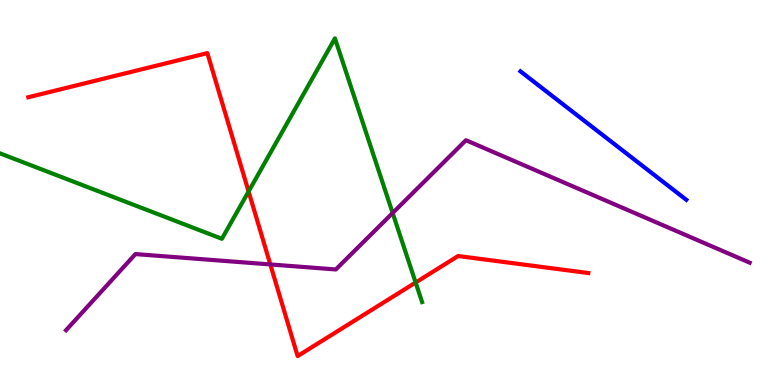[{'lines': ['blue', 'red'], 'intersections': []}, {'lines': ['green', 'red'], 'intersections': [{'x': 3.21, 'y': 5.03}, {'x': 5.36, 'y': 2.66}]}, {'lines': ['purple', 'red'], 'intersections': [{'x': 3.49, 'y': 3.13}]}, {'lines': ['blue', 'green'], 'intersections': []}, {'lines': ['blue', 'purple'], 'intersections': []}, {'lines': ['green', 'purple'], 'intersections': [{'x': 5.07, 'y': 4.47}]}]